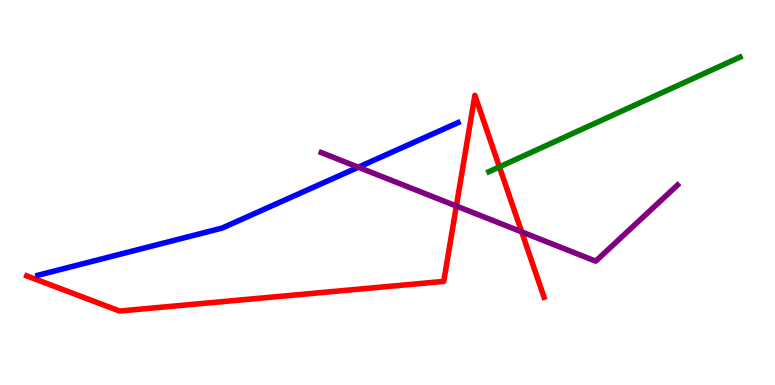[{'lines': ['blue', 'red'], 'intersections': []}, {'lines': ['green', 'red'], 'intersections': [{'x': 6.44, 'y': 5.66}]}, {'lines': ['purple', 'red'], 'intersections': [{'x': 5.89, 'y': 4.65}, {'x': 6.73, 'y': 3.98}]}, {'lines': ['blue', 'green'], 'intersections': []}, {'lines': ['blue', 'purple'], 'intersections': [{'x': 4.62, 'y': 5.66}]}, {'lines': ['green', 'purple'], 'intersections': []}]